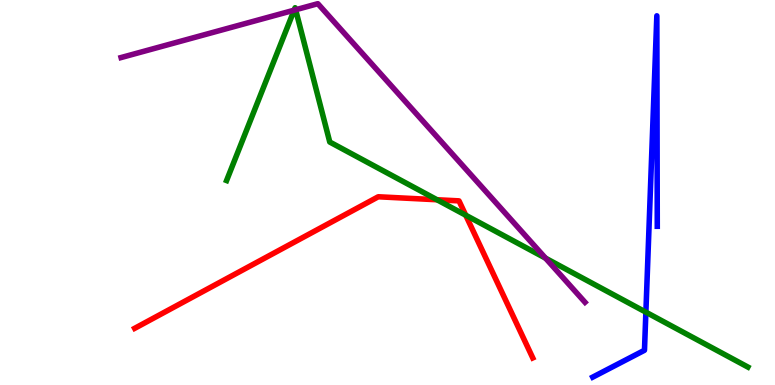[{'lines': ['blue', 'red'], 'intersections': []}, {'lines': ['green', 'red'], 'intersections': [{'x': 5.64, 'y': 4.81}, {'x': 6.01, 'y': 4.41}]}, {'lines': ['purple', 'red'], 'intersections': []}, {'lines': ['blue', 'green'], 'intersections': [{'x': 8.33, 'y': 1.89}]}, {'lines': ['blue', 'purple'], 'intersections': []}, {'lines': ['green', 'purple'], 'intersections': [{'x': 3.8, 'y': 9.74}, {'x': 3.81, 'y': 9.75}, {'x': 7.04, 'y': 3.3}]}]